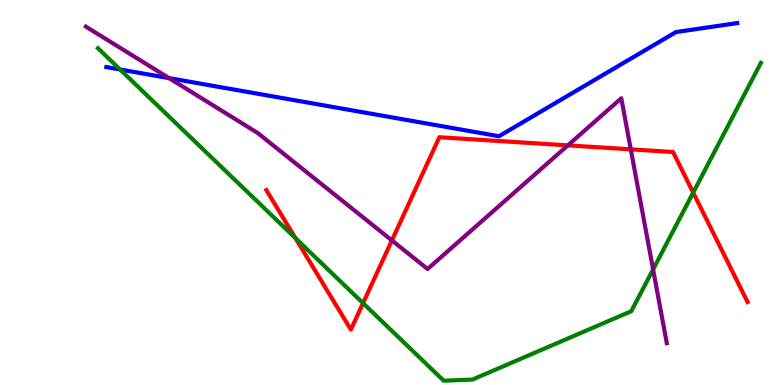[{'lines': ['blue', 'red'], 'intersections': []}, {'lines': ['green', 'red'], 'intersections': [{'x': 3.81, 'y': 3.81}, {'x': 4.68, 'y': 2.13}, {'x': 8.94, 'y': 5.0}]}, {'lines': ['purple', 'red'], 'intersections': [{'x': 5.06, 'y': 3.76}, {'x': 7.33, 'y': 6.22}, {'x': 8.14, 'y': 6.12}]}, {'lines': ['blue', 'green'], 'intersections': [{'x': 1.55, 'y': 8.2}]}, {'lines': ['blue', 'purple'], 'intersections': [{'x': 2.18, 'y': 7.97}]}, {'lines': ['green', 'purple'], 'intersections': [{'x': 8.43, 'y': 3.0}]}]